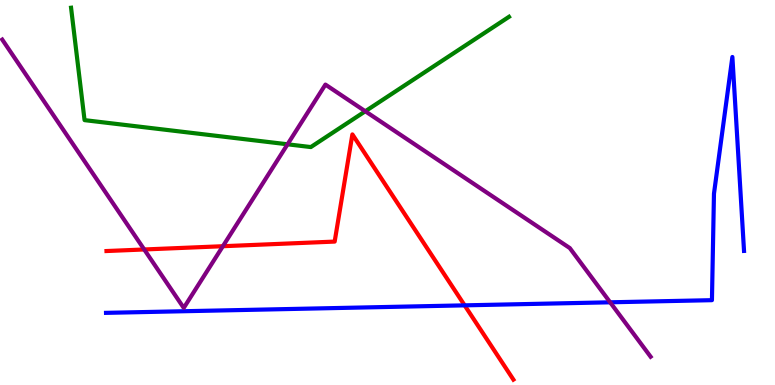[{'lines': ['blue', 'red'], 'intersections': [{'x': 6.0, 'y': 2.07}]}, {'lines': ['green', 'red'], 'intersections': []}, {'lines': ['purple', 'red'], 'intersections': [{'x': 1.86, 'y': 3.52}, {'x': 2.88, 'y': 3.6}]}, {'lines': ['blue', 'green'], 'intersections': []}, {'lines': ['blue', 'purple'], 'intersections': [{'x': 7.87, 'y': 2.15}]}, {'lines': ['green', 'purple'], 'intersections': [{'x': 3.71, 'y': 6.25}, {'x': 4.71, 'y': 7.11}]}]